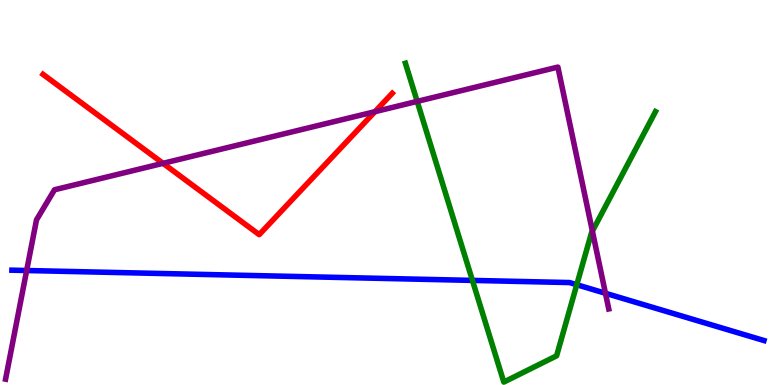[{'lines': ['blue', 'red'], 'intersections': []}, {'lines': ['green', 'red'], 'intersections': []}, {'lines': ['purple', 'red'], 'intersections': [{'x': 2.1, 'y': 5.76}, {'x': 4.84, 'y': 7.1}]}, {'lines': ['blue', 'green'], 'intersections': [{'x': 6.1, 'y': 2.72}, {'x': 7.44, 'y': 2.6}]}, {'lines': ['blue', 'purple'], 'intersections': [{'x': 0.344, 'y': 2.97}, {'x': 7.81, 'y': 2.38}]}, {'lines': ['green', 'purple'], 'intersections': [{'x': 5.38, 'y': 7.37}, {'x': 7.64, 'y': 4.0}]}]